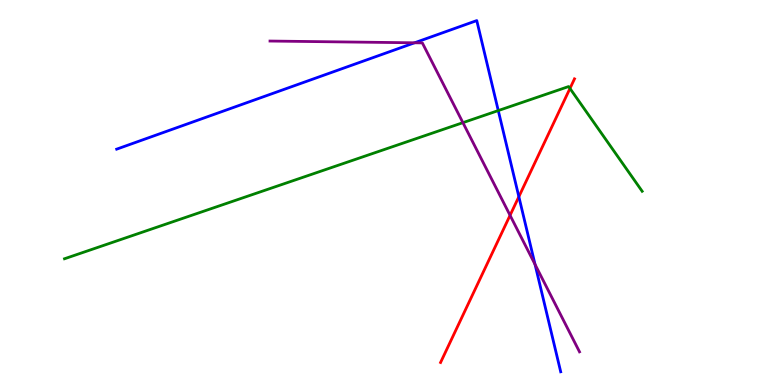[{'lines': ['blue', 'red'], 'intersections': [{'x': 6.69, 'y': 4.89}]}, {'lines': ['green', 'red'], 'intersections': [{'x': 7.35, 'y': 7.7}]}, {'lines': ['purple', 'red'], 'intersections': [{'x': 6.58, 'y': 4.41}]}, {'lines': ['blue', 'green'], 'intersections': [{'x': 6.43, 'y': 7.13}]}, {'lines': ['blue', 'purple'], 'intersections': [{'x': 5.35, 'y': 8.89}, {'x': 6.9, 'y': 3.13}]}, {'lines': ['green', 'purple'], 'intersections': [{'x': 5.97, 'y': 6.81}]}]